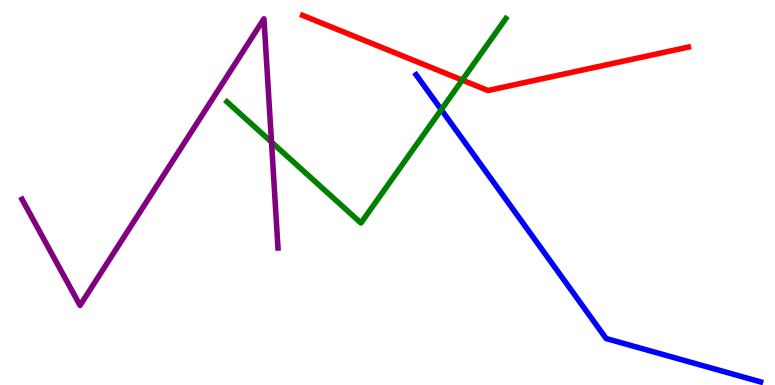[{'lines': ['blue', 'red'], 'intersections': []}, {'lines': ['green', 'red'], 'intersections': [{'x': 5.96, 'y': 7.92}]}, {'lines': ['purple', 'red'], 'intersections': []}, {'lines': ['blue', 'green'], 'intersections': [{'x': 5.69, 'y': 7.15}]}, {'lines': ['blue', 'purple'], 'intersections': []}, {'lines': ['green', 'purple'], 'intersections': [{'x': 3.5, 'y': 6.31}]}]